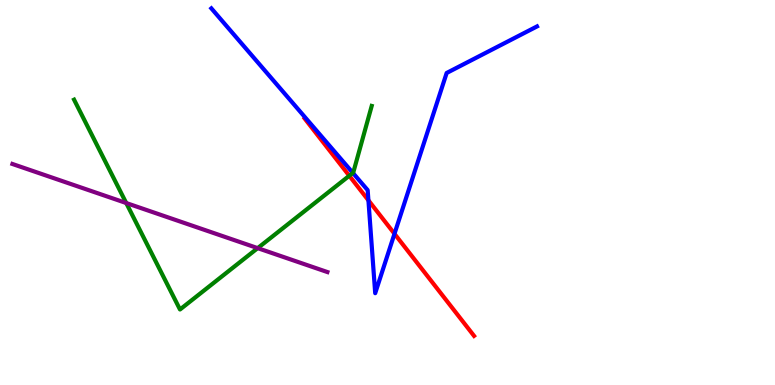[{'lines': ['blue', 'red'], 'intersections': [{'x': 4.75, 'y': 4.8}, {'x': 5.09, 'y': 3.93}]}, {'lines': ['green', 'red'], 'intersections': [{'x': 4.51, 'y': 5.43}]}, {'lines': ['purple', 'red'], 'intersections': []}, {'lines': ['blue', 'green'], 'intersections': [{'x': 4.55, 'y': 5.51}]}, {'lines': ['blue', 'purple'], 'intersections': []}, {'lines': ['green', 'purple'], 'intersections': [{'x': 1.63, 'y': 4.73}, {'x': 3.32, 'y': 3.56}]}]